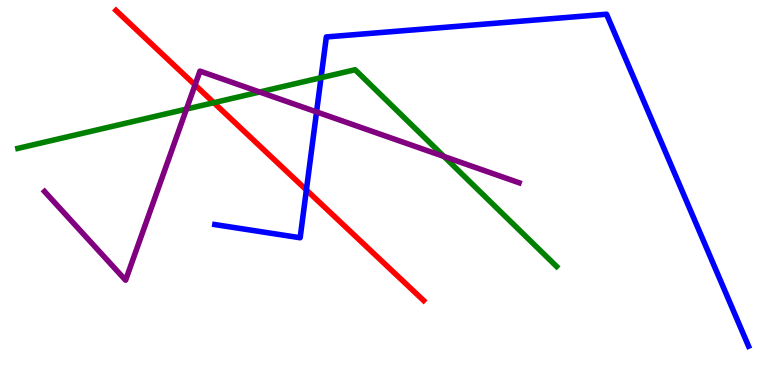[{'lines': ['blue', 'red'], 'intersections': [{'x': 3.95, 'y': 5.07}]}, {'lines': ['green', 'red'], 'intersections': [{'x': 2.76, 'y': 7.33}]}, {'lines': ['purple', 'red'], 'intersections': [{'x': 2.52, 'y': 7.79}]}, {'lines': ['blue', 'green'], 'intersections': [{'x': 4.14, 'y': 7.98}]}, {'lines': ['blue', 'purple'], 'intersections': [{'x': 4.08, 'y': 7.09}]}, {'lines': ['green', 'purple'], 'intersections': [{'x': 2.41, 'y': 7.17}, {'x': 3.35, 'y': 7.61}, {'x': 5.73, 'y': 5.94}]}]